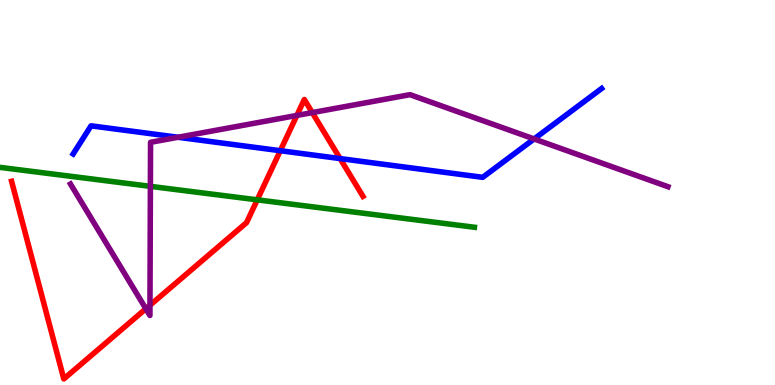[{'lines': ['blue', 'red'], 'intersections': [{'x': 3.62, 'y': 6.09}, {'x': 4.39, 'y': 5.88}]}, {'lines': ['green', 'red'], 'intersections': [{'x': 3.32, 'y': 4.81}]}, {'lines': ['purple', 'red'], 'intersections': [{'x': 1.88, 'y': 1.98}, {'x': 1.94, 'y': 2.07}, {'x': 3.83, 'y': 7.0}, {'x': 4.03, 'y': 7.08}]}, {'lines': ['blue', 'green'], 'intersections': []}, {'lines': ['blue', 'purple'], 'intersections': [{'x': 2.3, 'y': 6.43}, {'x': 6.89, 'y': 6.39}]}, {'lines': ['green', 'purple'], 'intersections': [{'x': 1.94, 'y': 5.16}]}]